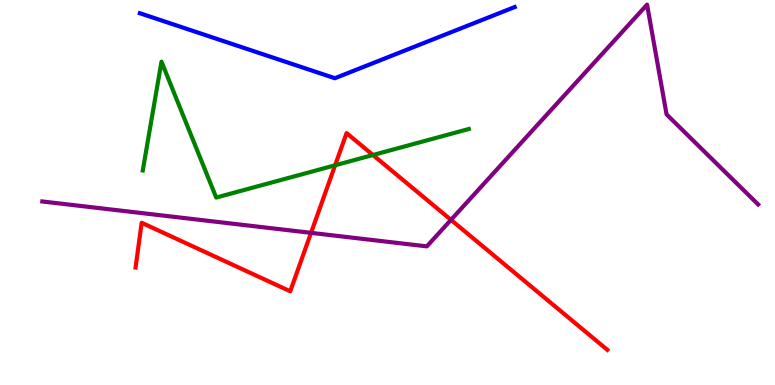[{'lines': ['blue', 'red'], 'intersections': []}, {'lines': ['green', 'red'], 'intersections': [{'x': 4.32, 'y': 5.71}, {'x': 4.81, 'y': 5.97}]}, {'lines': ['purple', 'red'], 'intersections': [{'x': 4.01, 'y': 3.95}, {'x': 5.82, 'y': 4.29}]}, {'lines': ['blue', 'green'], 'intersections': []}, {'lines': ['blue', 'purple'], 'intersections': []}, {'lines': ['green', 'purple'], 'intersections': []}]